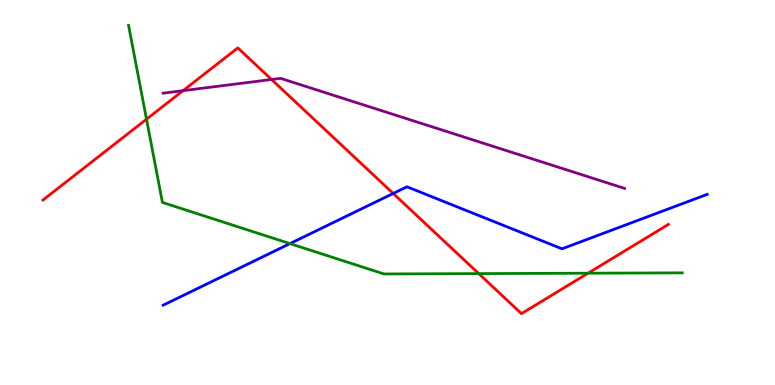[{'lines': ['blue', 'red'], 'intersections': [{'x': 5.07, 'y': 4.97}]}, {'lines': ['green', 'red'], 'intersections': [{'x': 1.89, 'y': 6.9}, {'x': 6.18, 'y': 2.89}, {'x': 7.59, 'y': 2.9}]}, {'lines': ['purple', 'red'], 'intersections': [{'x': 2.36, 'y': 7.65}, {'x': 3.5, 'y': 7.94}]}, {'lines': ['blue', 'green'], 'intersections': [{'x': 3.74, 'y': 3.67}]}, {'lines': ['blue', 'purple'], 'intersections': []}, {'lines': ['green', 'purple'], 'intersections': []}]